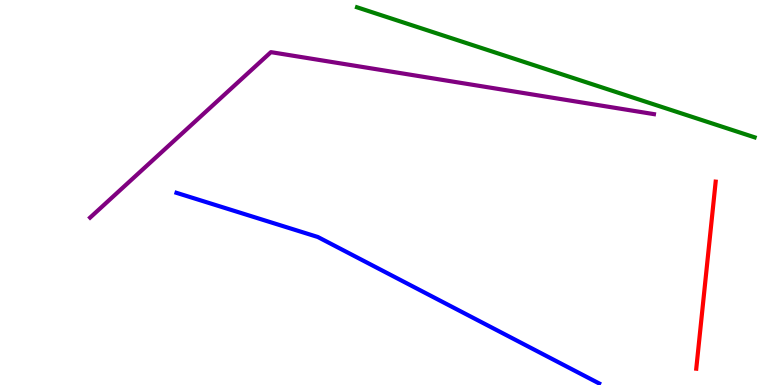[{'lines': ['blue', 'red'], 'intersections': []}, {'lines': ['green', 'red'], 'intersections': []}, {'lines': ['purple', 'red'], 'intersections': []}, {'lines': ['blue', 'green'], 'intersections': []}, {'lines': ['blue', 'purple'], 'intersections': []}, {'lines': ['green', 'purple'], 'intersections': []}]